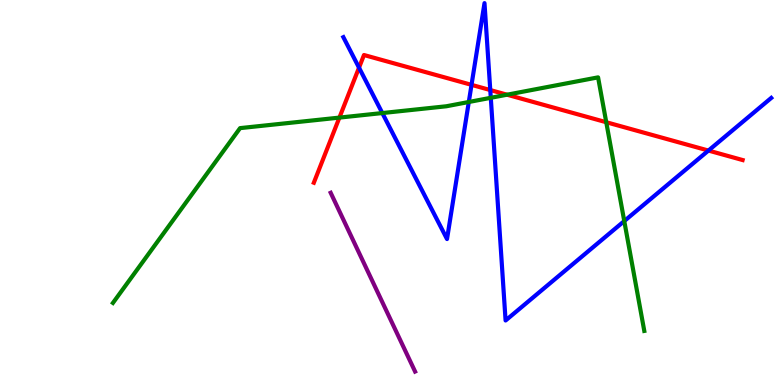[{'lines': ['blue', 'red'], 'intersections': [{'x': 4.63, 'y': 8.24}, {'x': 6.08, 'y': 7.8}, {'x': 6.33, 'y': 7.66}, {'x': 9.14, 'y': 6.09}]}, {'lines': ['green', 'red'], 'intersections': [{'x': 4.38, 'y': 6.95}, {'x': 6.54, 'y': 7.54}, {'x': 7.82, 'y': 6.83}]}, {'lines': ['purple', 'red'], 'intersections': []}, {'lines': ['blue', 'green'], 'intersections': [{'x': 4.93, 'y': 7.06}, {'x': 6.05, 'y': 7.35}, {'x': 6.33, 'y': 7.46}, {'x': 8.06, 'y': 4.26}]}, {'lines': ['blue', 'purple'], 'intersections': []}, {'lines': ['green', 'purple'], 'intersections': []}]